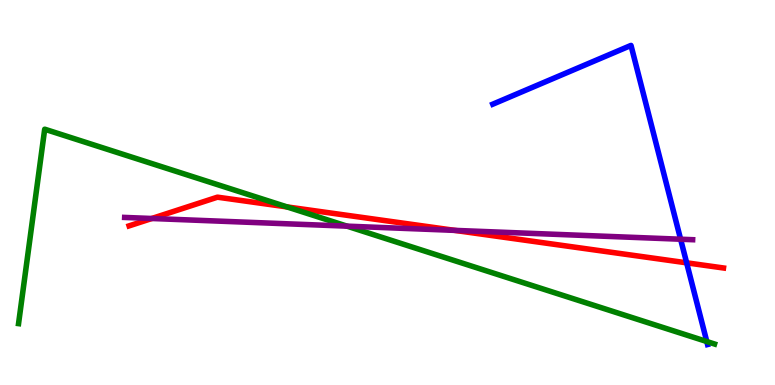[{'lines': ['blue', 'red'], 'intersections': [{'x': 8.86, 'y': 3.17}]}, {'lines': ['green', 'red'], 'intersections': [{'x': 3.7, 'y': 4.63}]}, {'lines': ['purple', 'red'], 'intersections': [{'x': 1.96, 'y': 4.32}, {'x': 5.87, 'y': 4.02}]}, {'lines': ['blue', 'green'], 'intersections': [{'x': 9.12, 'y': 1.13}]}, {'lines': ['blue', 'purple'], 'intersections': [{'x': 8.78, 'y': 3.79}]}, {'lines': ['green', 'purple'], 'intersections': [{'x': 4.48, 'y': 4.13}]}]